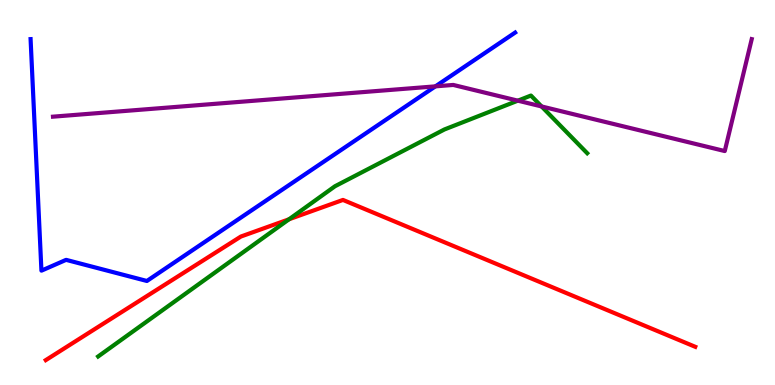[{'lines': ['blue', 'red'], 'intersections': []}, {'lines': ['green', 'red'], 'intersections': [{'x': 3.73, 'y': 4.3}]}, {'lines': ['purple', 'red'], 'intersections': []}, {'lines': ['blue', 'green'], 'intersections': []}, {'lines': ['blue', 'purple'], 'intersections': [{'x': 5.62, 'y': 7.76}]}, {'lines': ['green', 'purple'], 'intersections': [{'x': 6.68, 'y': 7.39}, {'x': 6.99, 'y': 7.24}]}]